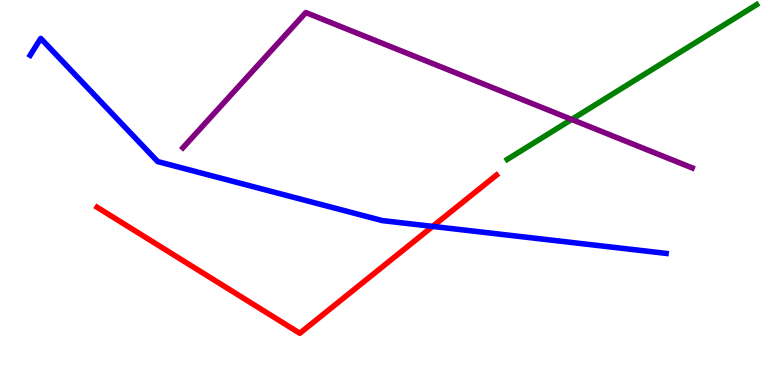[{'lines': ['blue', 'red'], 'intersections': [{'x': 5.58, 'y': 4.12}]}, {'lines': ['green', 'red'], 'intersections': []}, {'lines': ['purple', 'red'], 'intersections': []}, {'lines': ['blue', 'green'], 'intersections': []}, {'lines': ['blue', 'purple'], 'intersections': []}, {'lines': ['green', 'purple'], 'intersections': [{'x': 7.38, 'y': 6.9}]}]